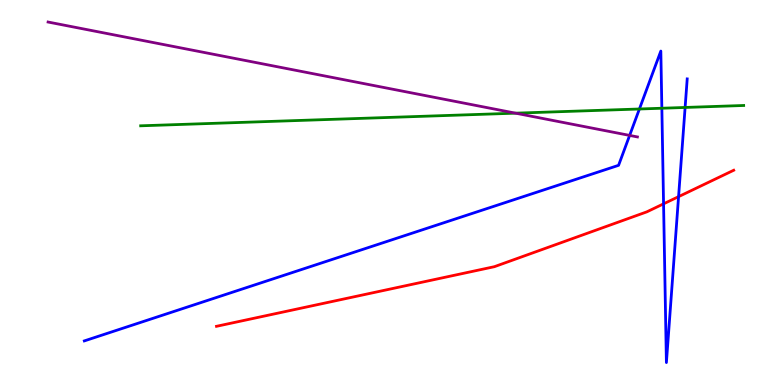[{'lines': ['blue', 'red'], 'intersections': [{'x': 8.56, 'y': 4.71}, {'x': 8.76, 'y': 4.89}]}, {'lines': ['green', 'red'], 'intersections': []}, {'lines': ['purple', 'red'], 'intersections': []}, {'lines': ['blue', 'green'], 'intersections': [{'x': 8.25, 'y': 7.17}, {'x': 8.54, 'y': 7.19}, {'x': 8.84, 'y': 7.21}]}, {'lines': ['blue', 'purple'], 'intersections': [{'x': 8.12, 'y': 6.48}]}, {'lines': ['green', 'purple'], 'intersections': [{'x': 6.65, 'y': 7.06}]}]